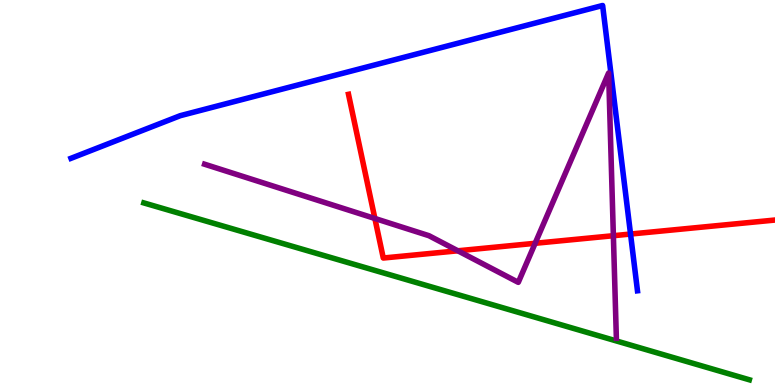[{'lines': ['blue', 'red'], 'intersections': [{'x': 8.14, 'y': 3.92}]}, {'lines': ['green', 'red'], 'intersections': []}, {'lines': ['purple', 'red'], 'intersections': [{'x': 4.84, 'y': 4.33}, {'x': 5.91, 'y': 3.49}, {'x': 6.91, 'y': 3.68}, {'x': 7.91, 'y': 3.88}]}, {'lines': ['blue', 'green'], 'intersections': []}, {'lines': ['blue', 'purple'], 'intersections': []}, {'lines': ['green', 'purple'], 'intersections': []}]